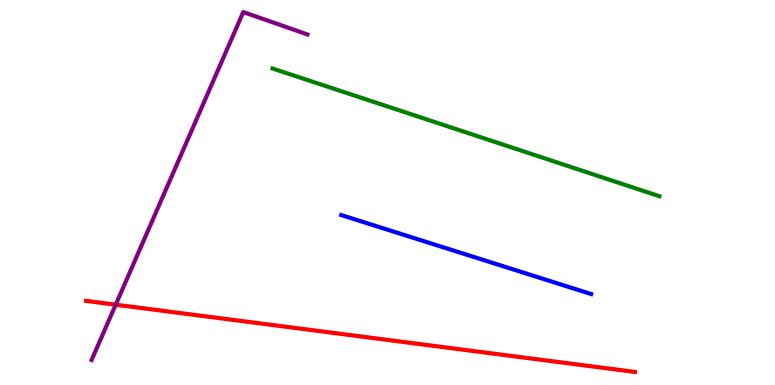[{'lines': ['blue', 'red'], 'intersections': []}, {'lines': ['green', 'red'], 'intersections': []}, {'lines': ['purple', 'red'], 'intersections': [{'x': 1.49, 'y': 2.09}]}, {'lines': ['blue', 'green'], 'intersections': []}, {'lines': ['blue', 'purple'], 'intersections': []}, {'lines': ['green', 'purple'], 'intersections': []}]